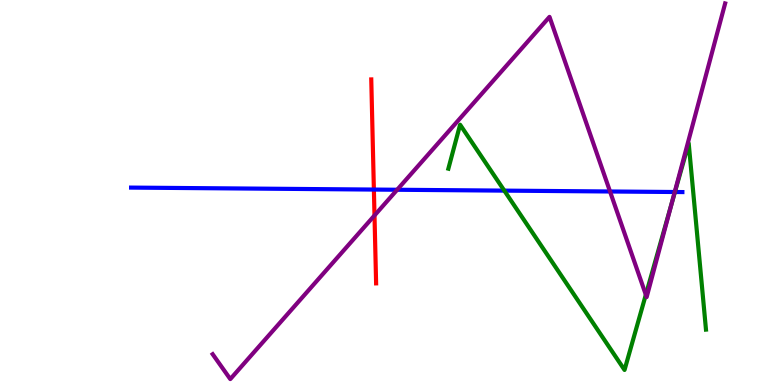[{'lines': ['blue', 'red'], 'intersections': [{'x': 4.82, 'y': 5.08}]}, {'lines': ['green', 'red'], 'intersections': []}, {'lines': ['purple', 'red'], 'intersections': [{'x': 4.83, 'y': 4.4}]}, {'lines': ['blue', 'green'], 'intersections': [{'x': 6.51, 'y': 5.05}, {'x': 8.71, 'y': 5.01}]}, {'lines': ['blue', 'purple'], 'intersections': [{'x': 5.12, 'y': 5.07}, {'x': 7.87, 'y': 5.03}, {'x': 8.71, 'y': 5.01}]}, {'lines': ['green', 'purple'], 'intersections': [{'x': 8.33, 'y': 2.34}, {'x': 8.67, 'y': 4.72}]}]